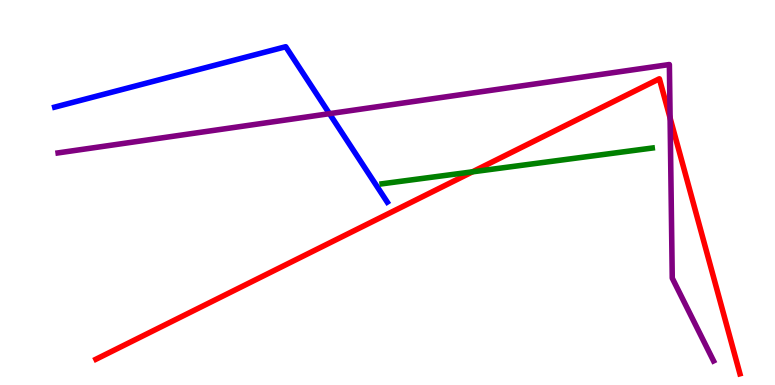[{'lines': ['blue', 'red'], 'intersections': []}, {'lines': ['green', 'red'], 'intersections': [{'x': 6.1, 'y': 5.54}]}, {'lines': ['purple', 'red'], 'intersections': [{'x': 8.65, 'y': 6.93}]}, {'lines': ['blue', 'green'], 'intersections': []}, {'lines': ['blue', 'purple'], 'intersections': [{'x': 4.25, 'y': 7.05}]}, {'lines': ['green', 'purple'], 'intersections': []}]